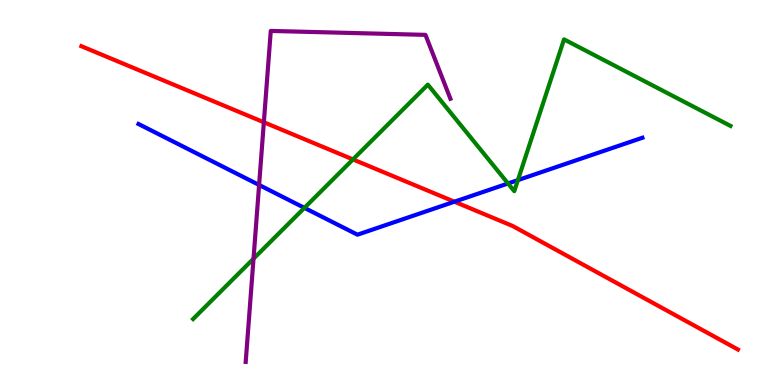[{'lines': ['blue', 'red'], 'intersections': [{'x': 5.86, 'y': 4.76}]}, {'lines': ['green', 'red'], 'intersections': [{'x': 4.55, 'y': 5.86}]}, {'lines': ['purple', 'red'], 'intersections': [{'x': 3.4, 'y': 6.82}]}, {'lines': ['blue', 'green'], 'intersections': [{'x': 3.93, 'y': 4.6}, {'x': 6.56, 'y': 5.23}, {'x': 6.68, 'y': 5.32}]}, {'lines': ['blue', 'purple'], 'intersections': [{'x': 3.34, 'y': 5.2}]}, {'lines': ['green', 'purple'], 'intersections': [{'x': 3.27, 'y': 3.28}]}]